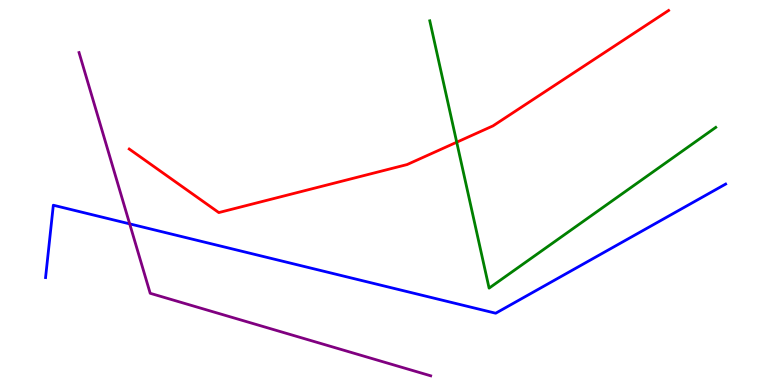[{'lines': ['blue', 'red'], 'intersections': []}, {'lines': ['green', 'red'], 'intersections': [{'x': 5.89, 'y': 6.31}]}, {'lines': ['purple', 'red'], 'intersections': []}, {'lines': ['blue', 'green'], 'intersections': []}, {'lines': ['blue', 'purple'], 'intersections': [{'x': 1.67, 'y': 4.19}]}, {'lines': ['green', 'purple'], 'intersections': []}]